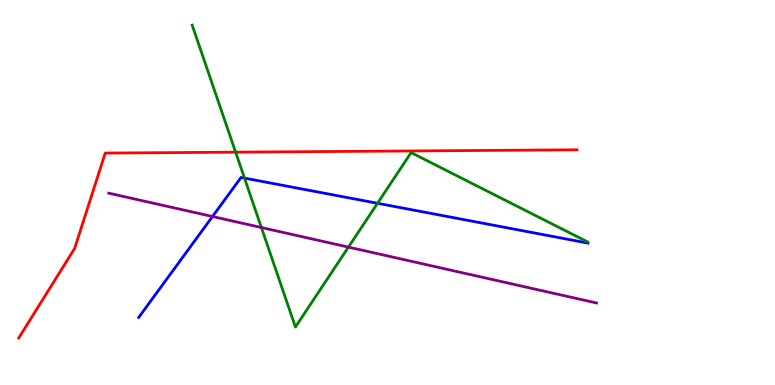[{'lines': ['blue', 'red'], 'intersections': []}, {'lines': ['green', 'red'], 'intersections': [{'x': 3.04, 'y': 6.05}]}, {'lines': ['purple', 'red'], 'intersections': []}, {'lines': ['blue', 'green'], 'intersections': [{'x': 3.15, 'y': 5.37}, {'x': 4.87, 'y': 4.72}]}, {'lines': ['blue', 'purple'], 'intersections': [{'x': 2.74, 'y': 4.38}]}, {'lines': ['green', 'purple'], 'intersections': [{'x': 3.37, 'y': 4.09}, {'x': 4.5, 'y': 3.58}]}]